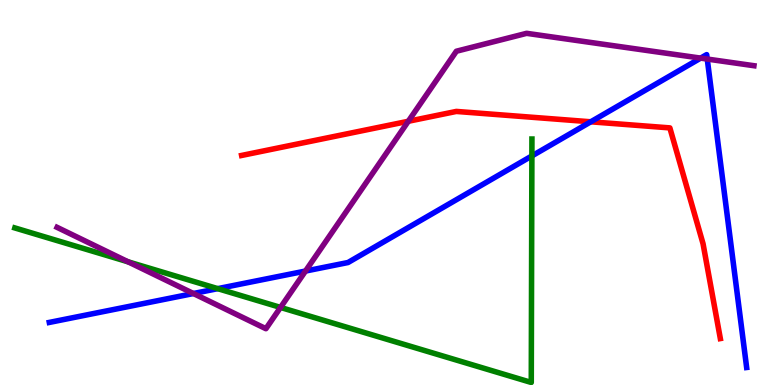[{'lines': ['blue', 'red'], 'intersections': [{'x': 7.62, 'y': 6.84}]}, {'lines': ['green', 'red'], 'intersections': []}, {'lines': ['purple', 'red'], 'intersections': [{'x': 5.27, 'y': 6.85}]}, {'lines': ['blue', 'green'], 'intersections': [{'x': 2.81, 'y': 2.5}, {'x': 6.86, 'y': 5.95}]}, {'lines': ['blue', 'purple'], 'intersections': [{'x': 2.5, 'y': 2.38}, {'x': 3.94, 'y': 2.96}, {'x': 9.04, 'y': 8.49}, {'x': 9.13, 'y': 8.47}]}, {'lines': ['green', 'purple'], 'intersections': [{'x': 1.65, 'y': 3.2}, {'x': 3.62, 'y': 2.01}]}]